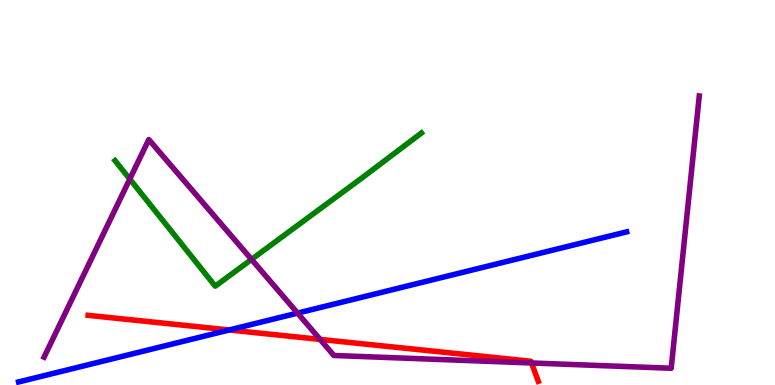[{'lines': ['blue', 'red'], 'intersections': [{'x': 2.96, 'y': 1.43}]}, {'lines': ['green', 'red'], 'intersections': []}, {'lines': ['purple', 'red'], 'intersections': [{'x': 4.13, 'y': 1.18}, {'x': 6.86, 'y': 0.572}]}, {'lines': ['blue', 'green'], 'intersections': []}, {'lines': ['blue', 'purple'], 'intersections': [{'x': 3.84, 'y': 1.87}]}, {'lines': ['green', 'purple'], 'intersections': [{'x': 1.67, 'y': 5.35}, {'x': 3.25, 'y': 3.26}]}]